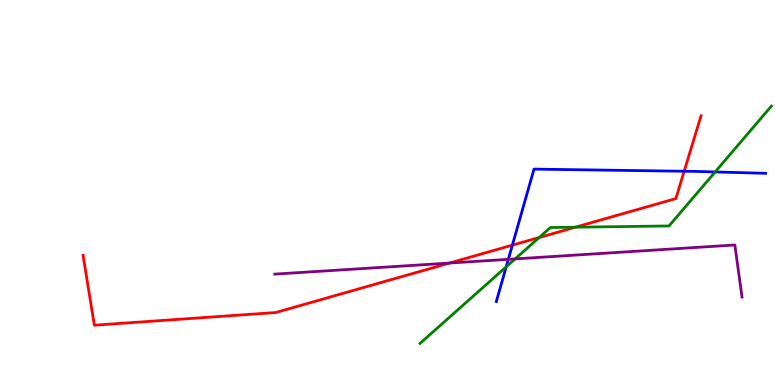[{'lines': ['blue', 'red'], 'intersections': [{'x': 6.61, 'y': 3.63}, {'x': 8.83, 'y': 5.55}]}, {'lines': ['green', 'red'], 'intersections': [{'x': 6.96, 'y': 3.83}, {'x': 7.42, 'y': 4.1}]}, {'lines': ['purple', 'red'], 'intersections': [{'x': 5.8, 'y': 3.17}]}, {'lines': ['blue', 'green'], 'intersections': [{'x': 6.53, 'y': 3.07}, {'x': 9.23, 'y': 5.53}]}, {'lines': ['blue', 'purple'], 'intersections': [{'x': 6.56, 'y': 3.26}]}, {'lines': ['green', 'purple'], 'intersections': [{'x': 6.65, 'y': 3.28}]}]